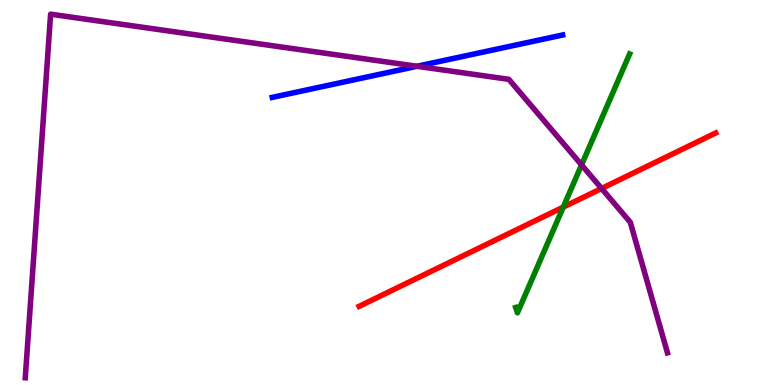[{'lines': ['blue', 'red'], 'intersections': []}, {'lines': ['green', 'red'], 'intersections': [{'x': 7.27, 'y': 4.62}]}, {'lines': ['purple', 'red'], 'intersections': [{'x': 7.76, 'y': 5.1}]}, {'lines': ['blue', 'green'], 'intersections': []}, {'lines': ['blue', 'purple'], 'intersections': [{'x': 5.38, 'y': 8.28}]}, {'lines': ['green', 'purple'], 'intersections': [{'x': 7.5, 'y': 5.72}]}]